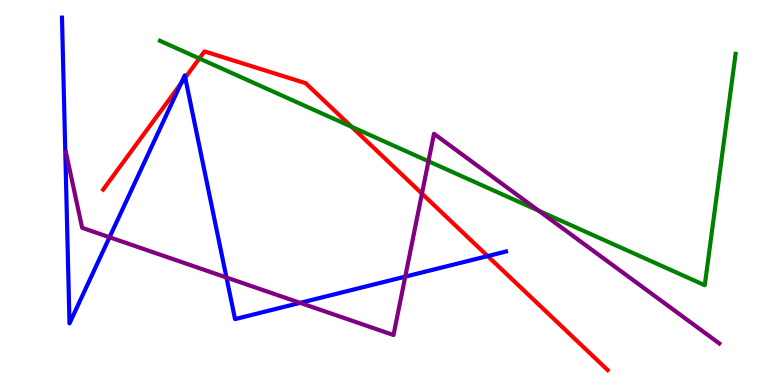[{'lines': ['blue', 'red'], 'intersections': [{'x': 2.33, 'y': 7.83}, {'x': 2.39, 'y': 7.98}, {'x': 6.29, 'y': 3.35}]}, {'lines': ['green', 'red'], 'intersections': [{'x': 2.57, 'y': 8.48}, {'x': 4.54, 'y': 6.71}]}, {'lines': ['purple', 'red'], 'intersections': [{'x': 5.44, 'y': 4.97}]}, {'lines': ['blue', 'green'], 'intersections': []}, {'lines': ['blue', 'purple'], 'intersections': [{'x': 1.41, 'y': 3.84}, {'x': 2.92, 'y': 2.79}, {'x': 3.87, 'y': 2.13}, {'x': 5.23, 'y': 2.81}]}, {'lines': ['green', 'purple'], 'intersections': [{'x': 5.53, 'y': 5.81}, {'x': 6.95, 'y': 4.53}]}]